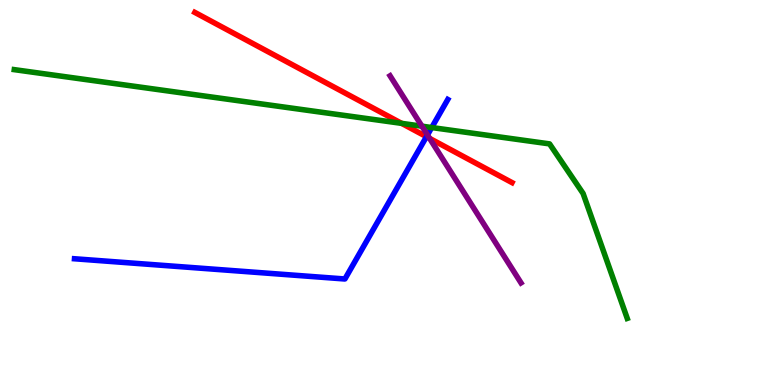[{'lines': ['blue', 'red'], 'intersections': [{'x': 5.5, 'y': 6.45}]}, {'lines': ['green', 'red'], 'intersections': [{'x': 5.18, 'y': 6.8}]}, {'lines': ['purple', 'red'], 'intersections': [{'x': 5.54, 'y': 6.41}]}, {'lines': ['blue', 'green'], 'intersections': [{'x': 5.57, 'y': 6.69}]}, {'lines': ['blue', 'purple'], 'intersections': [{'x': 5.52, 'y': 6.49}]}, {'lines': ['green', 'purple'], 'intersections': [{'x': 5.44, 'y': 6.72}]}]